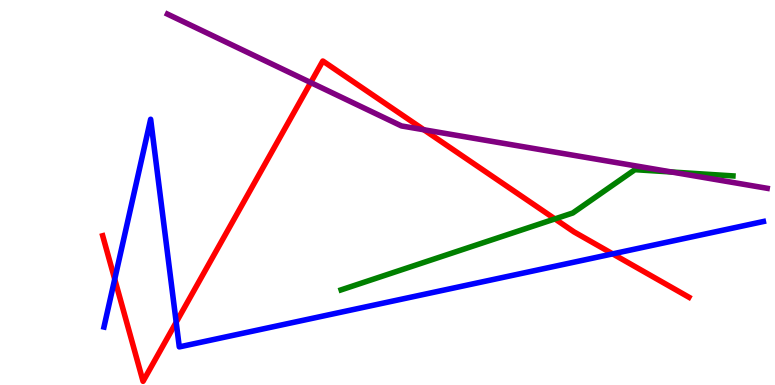[{'lines': ['blue', 'red'], 'intersections': [{'x': 1.48, 'y': 2.75}, {'x': 2.27, 'y': 1.63}, {'x': 7.91, 'y': 3.41}]}, {'lines': ['green', 'red'], 'intersections': [{'x': 7.16, 'y': 4.31}]}, {'lines': ['purple', 'red'], 'intersections': [{'x': 4.01, 'y': 7.86}, {'x': 5.47, 'y': 6.63}]}, {'lines': ['blue', 'green'], 'intersections': []}, {'lines': ['blue', 'purple'], 'intersections': []}, {'lines': ['green', 'purple'], 'intersections': [{'x': 8.67, 'y': 5.53}]}]